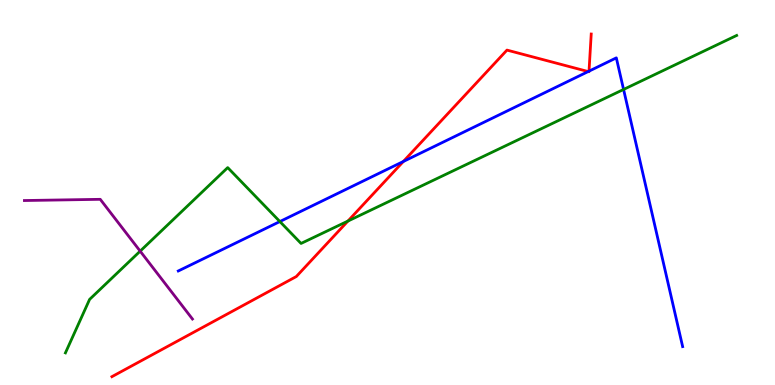[{'lines': ['blue', 'red'], 'intersections': [{'x': 5.2, 'y': 5.81}, {'x': 7.59, 'y': 8.14}, {'x': 7.6, 'y': 8.15}]}, {'lines': ['green', 'red'], 'intersections': [{'x': 4.49, 'y': 4.26}]}, {'lines': ['purple', 'red'], 'intersections': []}, {'lines': ['blue', 'green'], 'intersections': [{'x': 3.61, 'y': 4.25}, {'x': 8.05, 'y': 7.68}]}, {'lines': ['blue', 'purple'], 'intersections': []}, {'lines': ['green', 'purple'], 'intersections': [{'x': 1.81, 'y': 3.48}]}]